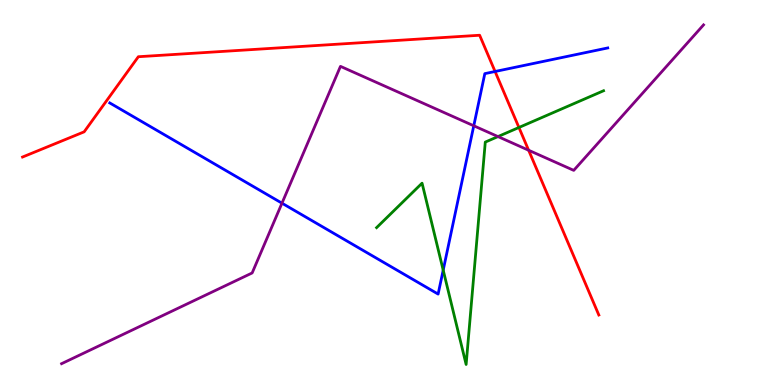[{'lines': ['blue', 'red'], 'intersections': [{'x': 6.39, 'y': 8.14}]}, {'lines': ['green', 'red'], 'intersections': [{'x': 6.7, 'y': 6.69}]}, {'lines': ['purple', 'red'], 'intersections': [{'x': 6.82, 'y': 6.1}]}, {'lines': ['blue', 'green'], 'intersections': [{'x': 5.72, 'y': 2.98}]}, {'lines': ['blue', 'purple'], 'intersections': [{'x': 3.64, 'y': 4.72}, {'x': 6.11, 'y': 6.73}]}, {'lines': ['green', 'purple'], 'intersections': [{'x': 6.43, 'y': 6.45}]}]